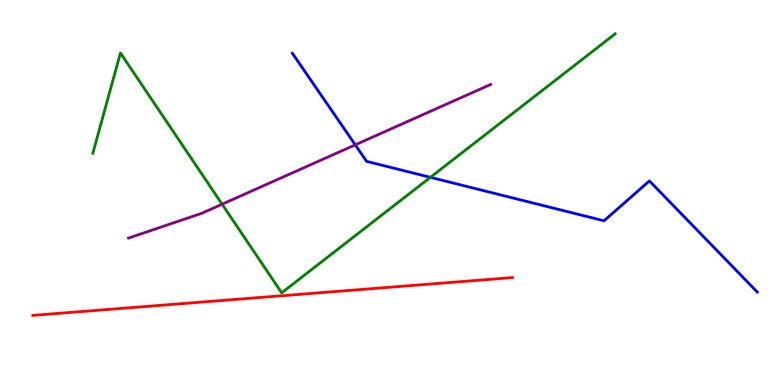[{'lines': ['blue', 'red'], 'intersections': []}, {'lines': ['green', 'red'], 'intersections': []}, {'lines': ['purple', 'red'], 'intersections': []}, {'lines': ['blue', 'green'], 'intersections': [{'x': 5.55, 'y': 5.39}]}, {'lines': ['blue', 'purple'], 'intersections': [{'x': 4.58, 'y': 6.24}]}, {'lines': ['green', 'purple'], 'intersections': [{'x': 2.87, 'y': 4.7}]}]